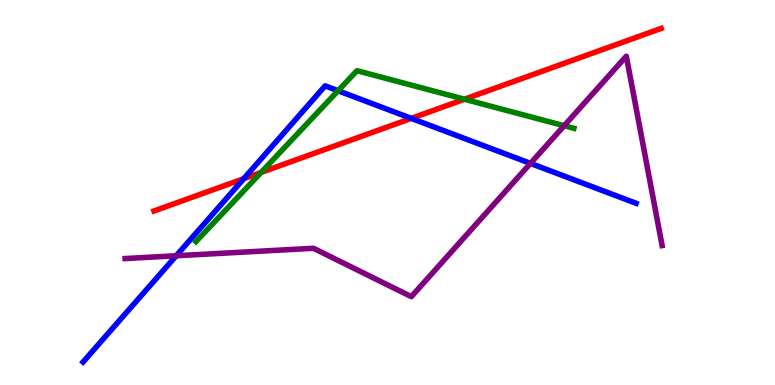[{'lines': ['blue', 'red'], 'intersections': [{'x': 3.15, 'y': 5.36}, {'x': 5.31, 'y': 6.93}]}, {'lines': ['green', 'red'], 'intersections': [{'x': 3.37, 'y': 5.52}, {'x': 5.99, 'y': 7.42}]}, {'lines': ['purple', 'red'], 'intersections': []}, {'lines': ['blue', 'green'], 'intersections': [{'x': 4.36, 'y': 7.64}]}, {'lines': ['blue', 'purple'], 'intersections': [{'x': 2.27, 'y': 3.36}, {'x': 6.84, 'y': 5.76}]}, {'lines': ['green', 'purple'], 'intersections': [{'x': 7.28, 'y': 6.73}]}]